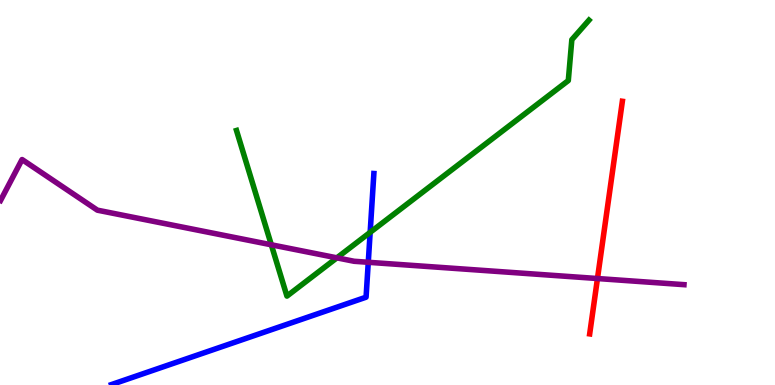[{'lines': ['blue', 'red'], 'intersections': []}, {'lines': ['green', 'red'], 'intersections': []}, {'lines': ['purple', 'red'], 'intersections': [{'x': 7.71, 'y': 2.77}]}, {'lines': ['blue', 'green'], 'intersections': [{'x': 4.78, 'y': 3.97}]}, {'lines': ['blue', 'purple'], 'intersections': [{'x': 4.75, 'y': 3.19}]}, {'lines': ['green', 'purple'], 'intersections': [{'x': 3.5, 'y': 3.64}, {'x': 4.35, 'y': 3.3}]}]